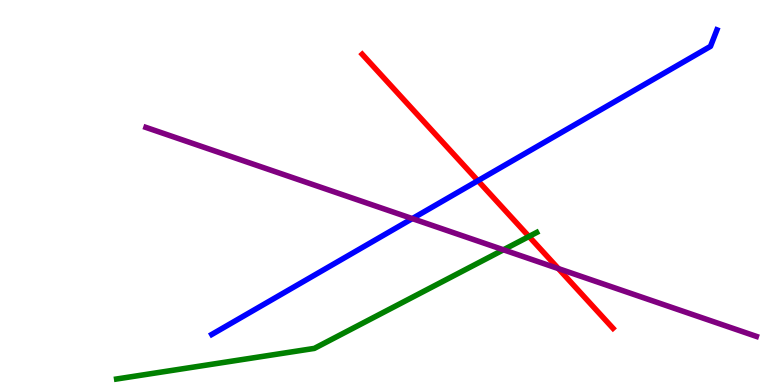[{'lines': ['blue', 'red'], 'intersections': [{'x': 6.17, 'y': 5.31}]}, {'lines': ['green', 'red'], 'intersections': [{'x': 6.83, 'y': 3.86}]}, {'lines': ['purple', 'red'], 'intersections': [{'x': 7.2, 'y': 3.02}]}, {'lines': ['blue', 'green'], 'intersections': []}, {'lines': ['blue', 'purple'], 'intersections': [{'x': 5.32, 'y': 4.32}]}, {'lines': ['green', 'purple'], 'intersections': [{'x': 6.5, 'y': 3.51}]}]